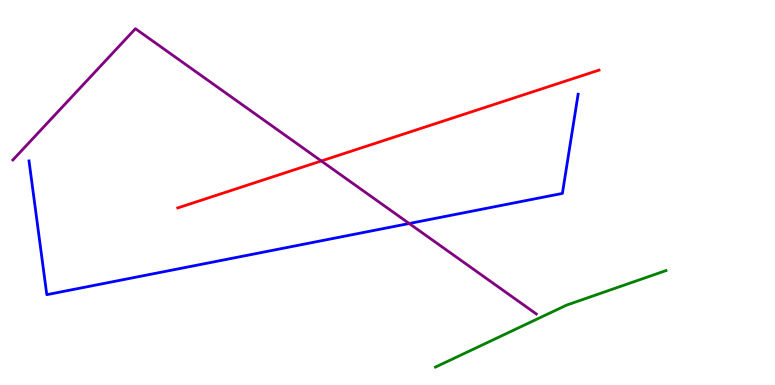[{'lines': ['blue', 'red'], 'intersections': []}, {'lines': ['green', 'red'], 'intersections': []}, {'lines': ['purple', 'red'], 'intersections': [{'x': 4.15, 'y': 5.82}]}, {'lines': ['blue', 'green'], 'intersections': []}, {'lines': ['blue', 'purple'], 'intersections': [{'x': 5.28, 'y': 4.19}]}, {'lines': ['green', 'purple'], 'intersections': []}]